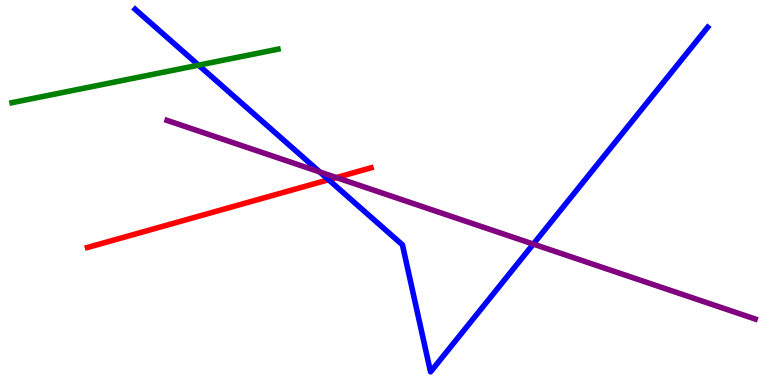[{'lines': ['blue', 'red'], 'intersections': [{'x': 4.24, 'y': 5.33}]}, {'lines': ['green', 'red'], 'intersections': []}, {'lines': ['purple', 'red'], 'intersections': [{'x': 4.34, 'y': 5.39}]}, {'lines': ['blue', 'green'], 'intersections': [{'x': 2.56, 'y': 8.31}]}, {'lines': ['blue', 'purple'], 'intersections': [{'x': 4.13, 'y': 5.53}, {'x': 6.88, 'y': 3.66}]}, {'lines': ['green', 'purple'], 'intersections': []}]